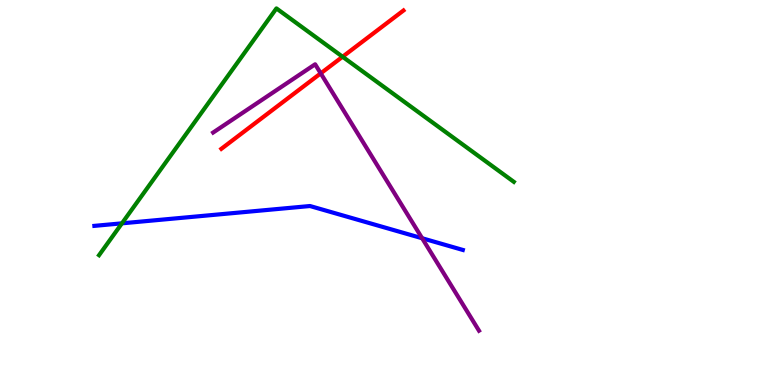[{'lines': ['blue', 'red'], 'intersections': []}, {'lines': ['green', 'red'], 'intersections': [{'x': 4.42, 'y': 8.53}]}, {'lines': ['purple', 'red'], 'intersections': [{'x': 4.14, 'y': 8.09}]}, {'lines': ['blue', 'green'], 'intersections': [{'x': 1.57, 'y': 4.2}]}, {'lines': ['blue', 'purple'], 'intersections': [{'x': 5.45, 'y': 3.81}]}, {'lines': ['green', 'purple'], 'intersections': []}]